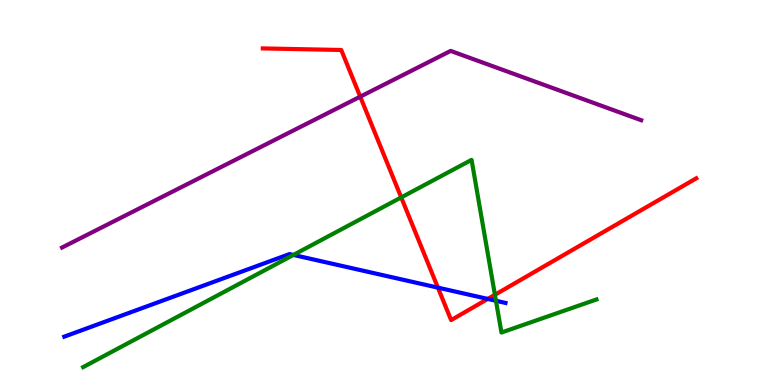[{'lines': ['blue', 'red'], 'intersections': [{'x': 5.65, 'y': 2.53}, {'x': 6.29, 'y': 2.24}]}, {'lines': ['green', 'red'], 'intersections': [{'x': 5.18, 'y': 4.87}, {'x': 6.39, 'y': 2.34}]}, {'lines': ['purple', 'red'], 'intersections': [{'x': 4.65, 'y': 7.49}]}, {'lines': ['blue', 'green'], 'intersections': [{'x': 3.79, 'y': 3.38}, {'x': 6.4, 'y': 2.19}]}, {'lines': ['blue', 'purple'], 'intersections': []}, {'lines': ['green', 'purple'], 'intersections': []}]